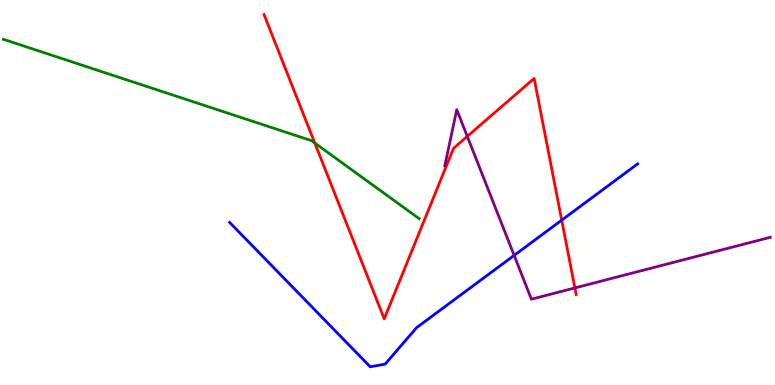[{'lines': ['blue', 'red'], 'intersections': [{'x': 7.25, 'y': 4.28}]}, {'lines': ['green', 'red'], 'intersections': [{'x': 4.06, 'y': 6.29}]}, {'lines': ['purple', 'red'], 'intersections': [{'x': 6.03, 'y': 6.46}, {'x': 7.42, 'y': 2.52}]}, {'lines': ['blue', 'green'], 'intersections': []}, {'lines': ['blue', 'purple'], 'intersections': [{'x': 6.63, 'y': 3.37}]}, {'lines': ['green', 'purple'], 'intersections': []}]